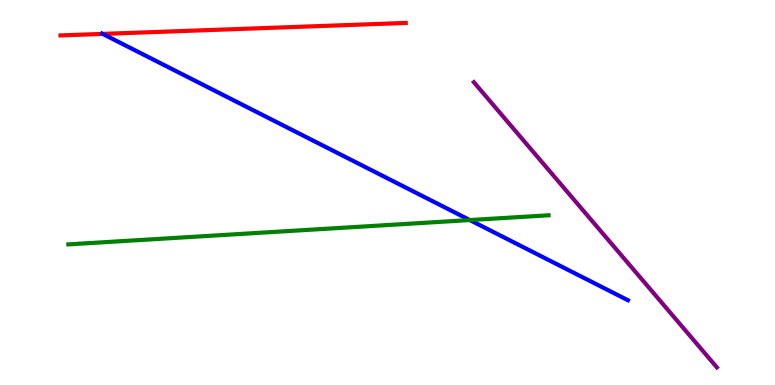[{'lines': ['blue', 'red'], 'intersections': [{'x': 1.33, 'y': 9.12}]}, {'lines': ['green', 'red'], 'intersections': []}, {'lines': ['purple', 'red'], 'intersections': []}, {'lines': ['blue', 'green'], 'intersections': [{'x': 6.06, 'y': 4.28}]}, {'lines': ['blue', 'purple'], 'intersections': []}, {'lines': ['green', 'purple'], 'intersections': []}]